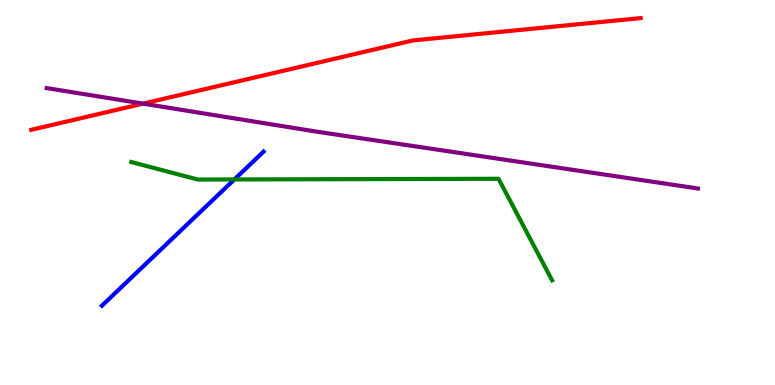[{'lines': ['blue', 'red'], 'intersections': []}, {'lines': ['green', 'red'], 'intersections': []}, {'lines': ['purple', 'red'], 'intersections': [{'x': 1.85, 'y': 7.31}]}, {'lines': ['blue', 'green'], 'intersections': [{'x': 3.02, 'y': 5.34}]}, {'lines': ['blue', 'purple'], 'intersections': []}, {'lines': ['green', 'purple'], 'intersections': []}]